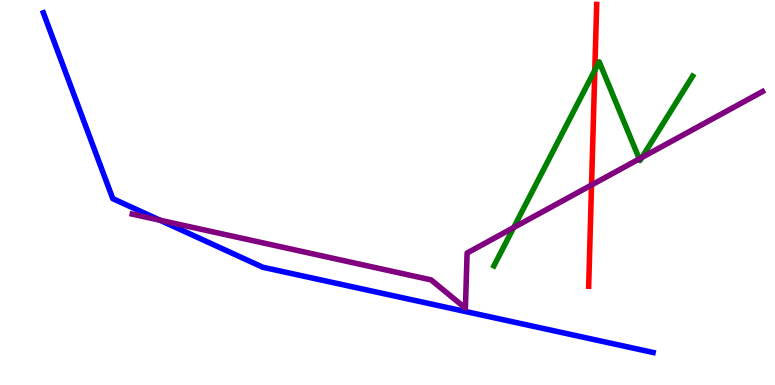[{'lines': ['blue', 'red'], 'intersections': []}, {'lines': ['green', 'red'], 'intersections': [{'x': 7.67, 'y': 8.18}]}, {'lines': ['purple', 'red'], 'intersections': [{'x': 7.63, 'y': 5.19}]}, {'lines': ['blue', 'green'], 'intersections': []}, {'lines': ['blue', 'purple'], 'intersections': [{'x': 2.06, 'y': 4.28}]}, {'lines': ['green', 'purple'], 'intersections': [{'x': 6.63, 'y': 4.09}, {'x': 8.25, 'y': 5.87}, {'x': 8.28, 'y': 5.91}]}]